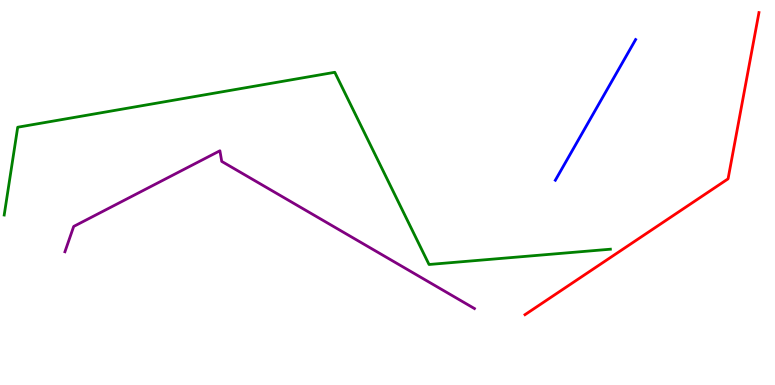[{'lines': ['blue', 'red'], 'intersections': []}, {'lines': ['green', 'red'], 'intersections': []}, {'lines': ['purple', 'red'], 'intersections': []}, {'lines': ['blue', 'green'], 'intersections': []}, {'lines': ['blue', 'purple'], 'intersections': []}, {'lines': ['green', 'purple'], 'intersections': []}]